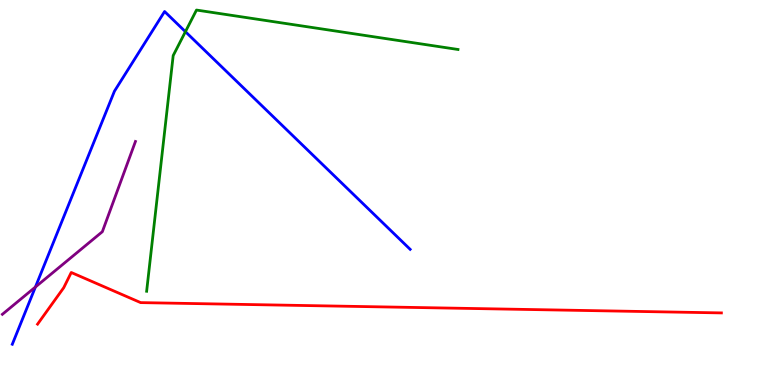[{'lines': ['blue', 'red'], 'intersections': []}, {'lines': ['green', 'red'], 'intersections': []}, {'lines': ['purple', 'red'], 'intersections': []}, {'lines': ['blue', 'green'], 'intersections': [{'x': 2.39, 'y': 9.18}]}, {'lines': ['blue', 'purple'], 'intersections': [{'x': 0.457, 'y': 2.54}]}, {'lines': ['green', 'purple'], 'intersections': []}]